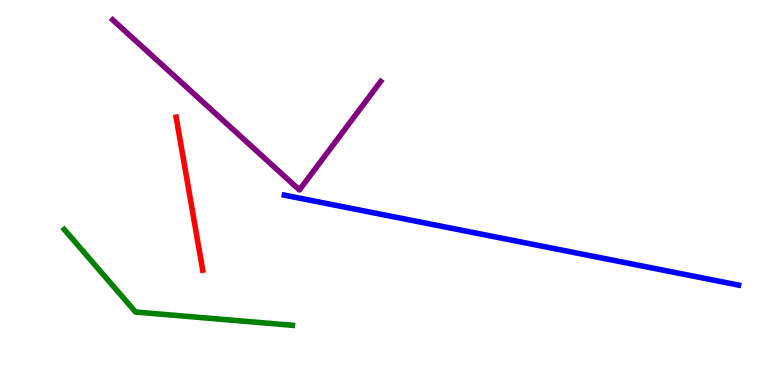[{'lines': ['blue', 'red'], 'intersections': []}, {'lines': ['green', 'red'], 'intersections': []}, {'lines': ['purple', 'red'], 'intersections': []}, {'lines': ['blue', 'green'], 'intersections': []}, {'lines': ['blue', 'purple'], 'intersections': []}, {'lines': ['green', 'purple'], 'intersections': []}]